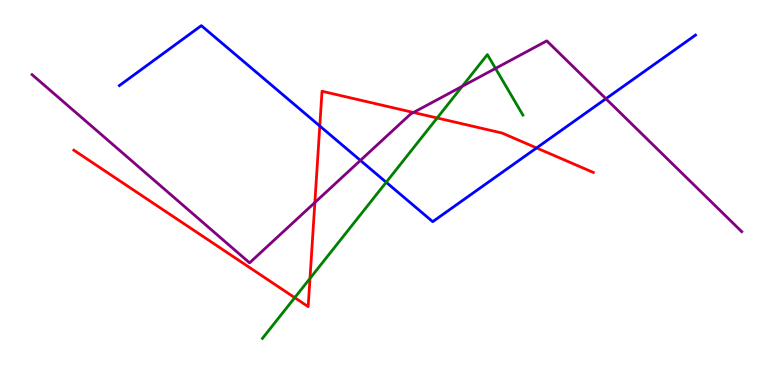[{'lines': ['blue', 'red'], 'intersections': [{'x': 4.13, 'y': 6.73}, {'x': 6.92, 'y': 6.16}]}, {'lines': ['green', 'red'], 'intersections': [{'x': 3.8, 'y': 2.27}, {'x': 4.0, 'y': 2.77}, {'x': 5.64, 'y': 6.94}]}, {'lines': ['purple', 'red'], 'intersections': [{'x': 4.06, 'y': 4.74}, {'x': 5.34, 'y': 7.08}]}, {'lines': ['blue', 'green'], 'intersections': [{'x': 4.98, 'y': 5.27}]}, {'lines': ['blue', 'purple'], 'intersections': [{'x': 4.65, 'y': 5.83}, {'x': 7.82, 'y': 7.44}]}, {'lines': ['green', 'purple'], 'intersections': [{'x': 5.97, 'y': 7.76}, {'x': 6.39, 'y': 8.22}]}]